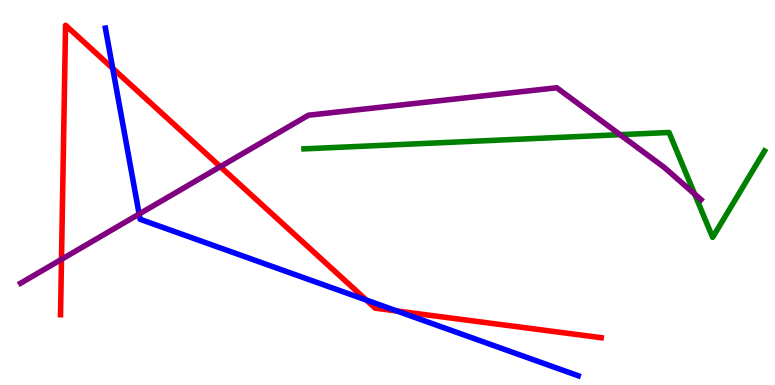[{'lines': ['blue', 'red'], 'intersections': [{'x': 1.45, 'y': 8.23}, {'x': 4.73, 'y': 2.21}, {'x': 5.12, 'y': 1.92}]}, {'lines': ['green', 'red'], 'intersections': []}, {'lines': ['purple', 'red'], 'intersections': [{'x': 0.793, 'y': 3.26}, {'x': 2.84, 'y': 5.67}]}, {'lines': ['blue', 'green'], 'intersections': []}, {'lines': ['blue', 'purple'], 'intersections': [{'x': 1.8, 'y': 4.44}]}, {'lines': ['green', 'purple'], 'intersections': [{'x': 8.0, 'y': 6.5}, {'x': 8.96, 'y': 4.96}]}]